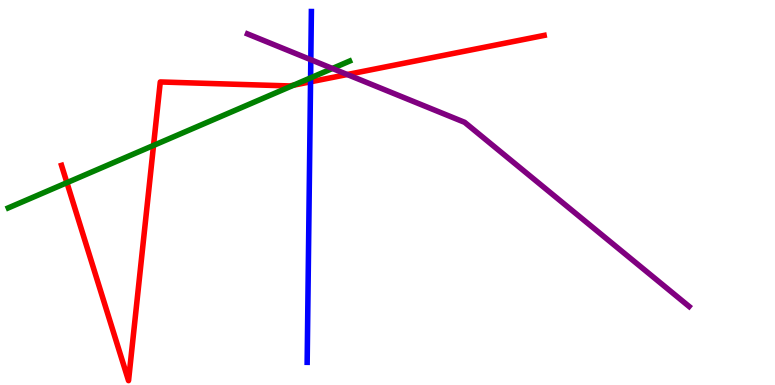[{'lines': ['blue', 'red'], 'intersections': [{'x': 4.01, 'y': 7.88}]}, {'lines': ['green', 'red'], 'intersections': [{'x': 0.863, 'y': 5.26}, {'x': 1.98, 'y': 6.22}, {'x': 3.79, 'y': 7.79}]}, {'lines': ['purple', 'red'], 'intersections': [{'x': 4.48, 'y': 8.06}]}, {'lines': ['blue', 'green'], 'intersections': [{'x': 4.01, 'y': 7.98}]}, {'lines': ['blue', 'purple'], 'intersections': [{'x': 4.01, 'y': 8.45}]}, {'lines': ['green', 'purple'], 'intersections': [{'x': 4.29, 'y': 8.22}]}]